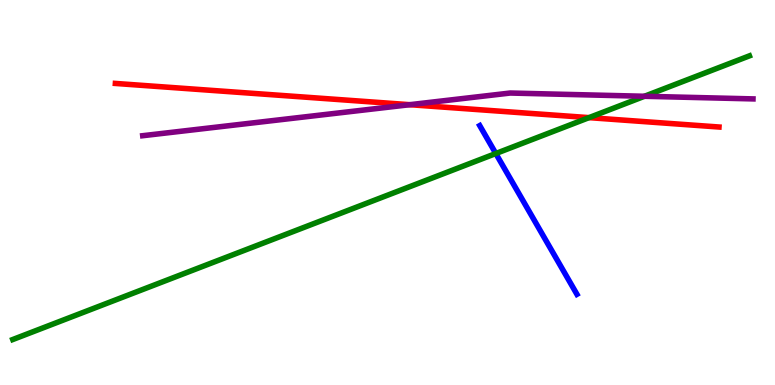[{'lines': ['blue', 'red'], 'intersections': []}, {'lines': ['green', 'red'], 'intersections': [{'x': 7.6, 'y': 6.94}]}, {'lines': ['purple', 'red'], 'intersections': [{'x': 5.29, 'y': 7.28}]}, {'lines': ['blue', 'green'], 'intersections': [{'x': 6.4, 'y': 6.01}]}, {'lines': ['blue', 'purple'], 'intersections': []}, {'lines': ['green', 'purple'], 'intersections': [{'x': 8.32, 'y': 7.5}]}]